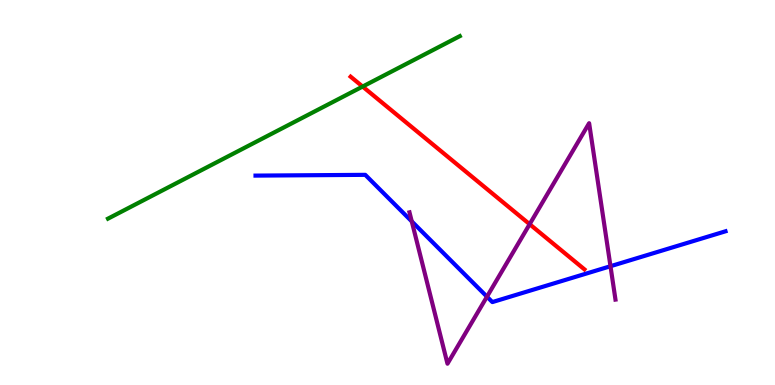[{'lines': ['blue', 'red'], 'intersections': []}, {'lines': ['green', 'red'], 'intersections': [{'x': 4.68, 'y': 7.75}]}, {'lines': ['purple', 'red'], 'intersections': [{'x': 6.83, 'y': 4.18}]}, {'lines': ['blue', 'green'], 'intersections': []}, {'lines': ['blue', 'purple'], 'intersections': [{'x': 5.31, 'y': 4.25}, {'x': 6.28, 'y': 2.29}, {'x': 7.88, 'y': 3.09}]}, {'lines': ['green', 'purple'], 'intersections': []}]